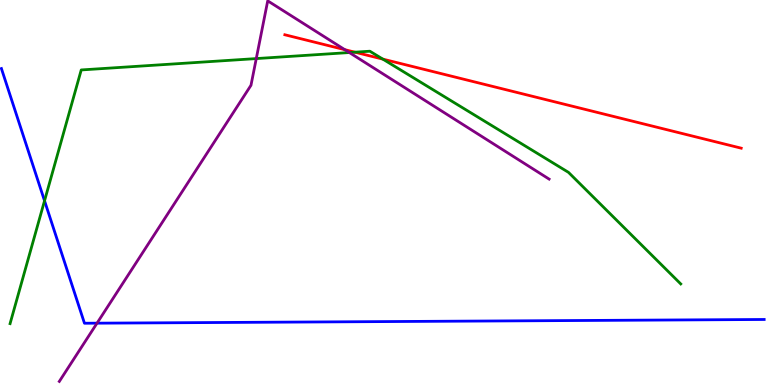[{'lines': ['blue', 'red'], 'intersections': []}, {'lines': ['green', 'red'], 'intersections': [{'x': 4.58, 'y': 8.64}, {'x': 4.94, 'y': 8.46}]}, {'lines': ['purple', 'red'], 'intersections': [{'x': 4.45, 'y': 8.71}]}, {'lines': ['blue', 'green'], 'intersections': [{'x': 0.575, 'y': 4.78}]}, {'lines': ['blue', 'purple'], 'intersections': [{'x': 1.25, 'y': 1.61}]}, {'lines': ['green', 'purple'], 'intersections': [{'x': 3.31, 'y': 8.48}, {'x': 4.51, 'y': 8.64}]}]